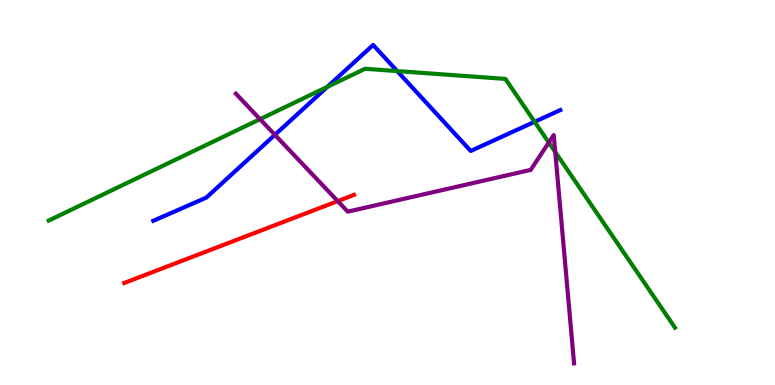[{'lines': ['blue', 'red'], 'intersections': []}, {'lines': ['green', 'red'], 'intersections': []}, {'lines': ['purple', 'red'], 'intersections': [{'x': 4.36, 'y': 4.78}]}, {'lines': ['blue', 'green'], 'intersections': [{'x': 4.22, 'y': 7.74}, {'x': 5.13, 'y': 8.15}, {'x': 6.9, 'y': 6.84}]}, {'lines': ['blue', 'purple'], 'intersections': [{'x': 3.55, 'y': 6.5}]}, {'lines': ['green', 'purple'], 'intersections': [{'x': 3.36, 'y': 6.9}, {'x': 7.08, 'y': 6.3}, {'x': 7.16, 'y': 6.05}]}]